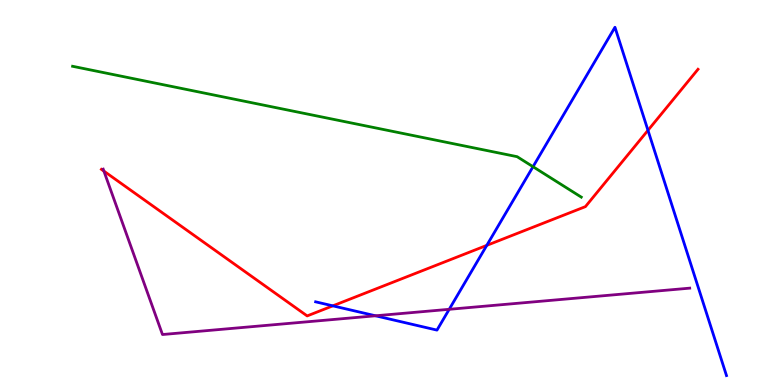[{'lines': ['blue', 'red'], 'intersections': [{'x': 4.29, 'y': 2.06}, {'x': 6.28, 'y': 3.63}, {'x': 8.36, 'y': 6.61}]}, {'lines': ['green', 'red'], 'intersections': []}, {'lines': ['purple', 'red'], 'intersections': [{'x': 1.34, 'y': 5.56}]}, {'lines': ['blue', 'green'], 'intersections': [{'x': 6.88, 'y': 5.67}]}, {'lines': ['blue', 'purple'], 'intersections': [{'x': 4.85, 'y': 1.8}, {'x': 5.8, 'y': 1.97}]}, {'lines': ['green', 'purple'], 'intersections': []}]